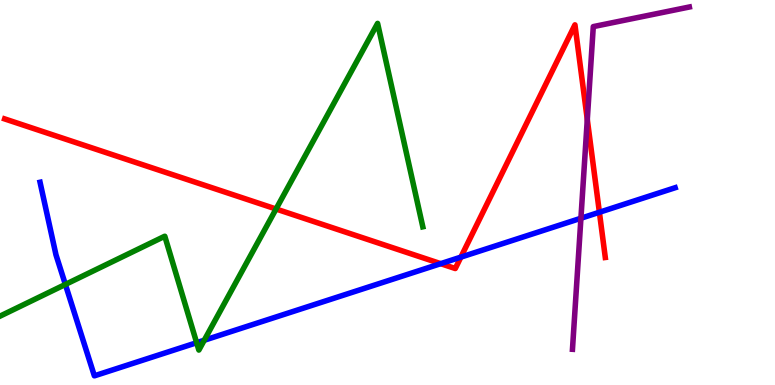[{'lines': ['blue', 'red'], 'intersections': [{'x': 5.69, 'y': 3.15}, {'x': 5.95, 'y': 3.32}, {'x': 7.73, 'y': 4.49}]}, {'lines': ['green', 'red'], 'intersections': [{'x': 3.56, 'y': 4.57}]}, {'lines': ['purple', 'red'], 'intersections': [{'x': 7.58, 'y': 6.9}]}, {'lines': ['blue', 'green'], 'intersections': [{'x': 0.844, 'y': 2.61}, {'x': 2.54, 'y': 1.1}, {'x': 2.64, 'y': 1.16}]}, {'lines': ['blue', 'purple'], 'intersections': [{'x': 7.5, 'y': 4.33}]}, {'lines': ['green', 'purple'], 'intersections': []}]